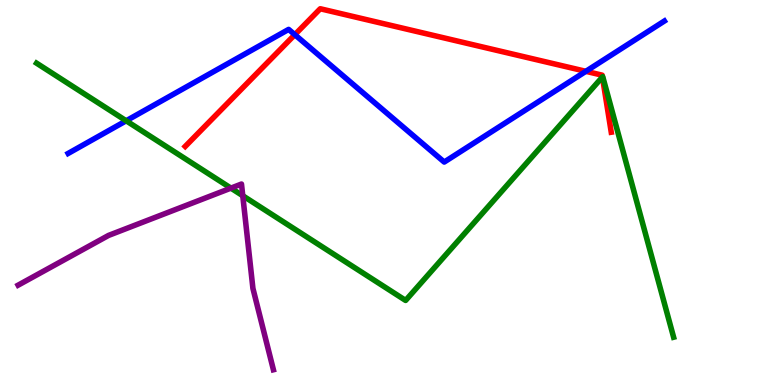[{'lines': ['blue', 'red'], 'intersections': [{'x': 3.8, 'y': 9.1}, {'x': 7.56, 'y': 8.15}]}, {'lines': ['green', 'red'], 'intersections': [{'x': 7.77, 'y': 8.0}]}, {'lines': ['purple', 'red'], 'intersections': []}, {'lines': ['blue', 'green'], 'intersections': [{'x': 1.63, 'y': 6.86}]}, {'lines': ['blue', 'purple'], 'intersections': []}, {'lines': ['green', 'purple'], 'intersections': [{'x': 2.98, 'y': 5.11}, {'x': 3.13, 'y': 4.92}]}]